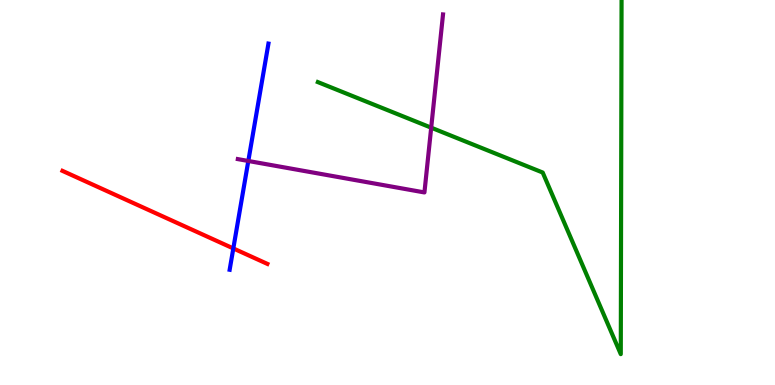[{'lines': ['blue', 'red'], 'intersections': [{'x': 3.01, 'y': 3.55}]}, {'lines': ['green', 'red'], 'intersections': []}, {'lines': ['purple', 'red'], 'intersections': []}, {'lines': ['blue', 'green'], 'intersections': []}, {'lines': ['blue', 'purple'], 'intersections': [{'x': 3.2, 'y': 5.82}]}, {'lines': ['green', 'purple'], 'intersections': [{'x': 5.56, 'y': 6.68}]}]